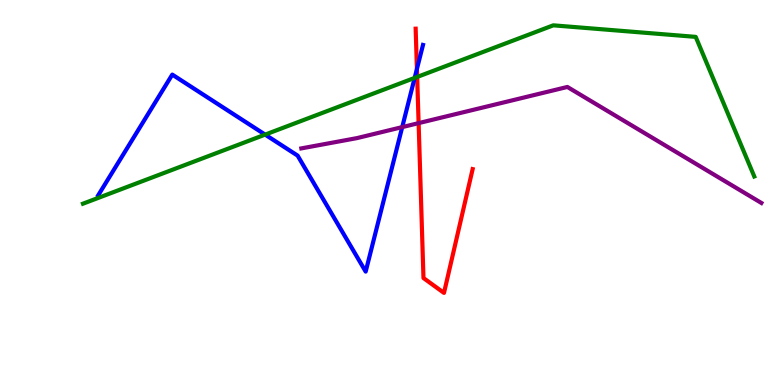[{'lines': ['blue', 'red'], 'intersections': [{'x': 5.38, 'y': 8.21}]}, {'lines': ['green', 'red'], 'intersections': [{'x': 5.38, 'y': 8.0}]}, {'lines': ['purple', 'red'], 'intersections': [{'x': 5.4, 'y': 6.8}]}, {'lines': ['blue', 'green'], 'intersections': [{'x': 3.42, 'y': 6.5}, {'x': 5.35, 'y': 7.98}]}, {'lines': ['blue', 'purple'], 'intersections': [{'x': 5.19, 'y': 6.7}]}, {'lines': ['green', 'purple'], 'intersections': []}]